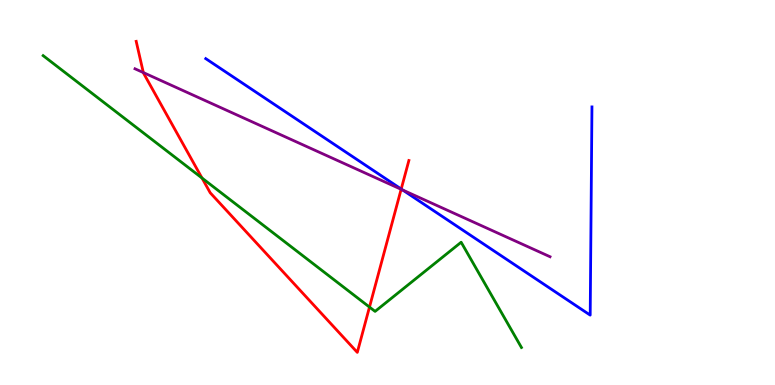[{'lines': ['blue', 'red'], 'intersections': [{'x': 5.18, 'y': 5.09}]}, {'lines': ['green', 'red'], 'intersections': [{'x': 2.61, 'y': 5.38}, {'x': 4.77, 'y': 2.02}]}, {'lines': ['purple', 'red'], 'intersections': [{'x': 1.85, 'y': 8.12}, {'x': 5.18, 'y': 5.08}]}, {'lines': ['blue', 'green'], 'intersections': []}, {'lines': ['blue', 'purple'], 'intersections': [{'x': 5.2, 'y': 5.07}]}, {'lines': ['green', 'purple'], 'intersections': []}]